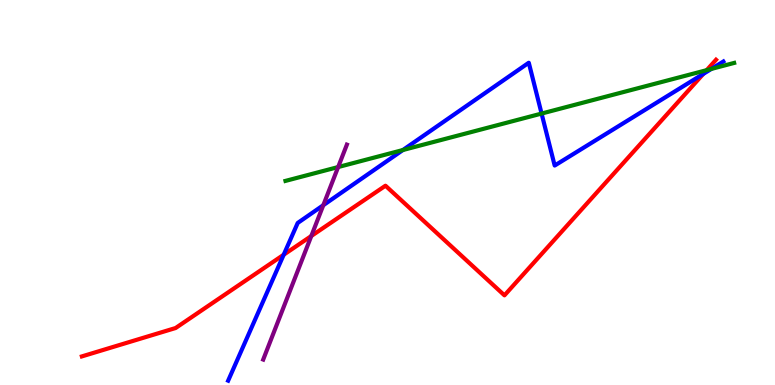[{'lines': ['blue', 'red'], 'intersections': [{'x': 3.66, 'y': 3.38}, {'x': 9.08, 'y': 8.08}]}, {'lines': ['green', 'red'], 'intersections': [{'x': 9.12, 'y': 8.18}]}, {'lines': ['purple', 'red'], 'intersections': [{'x': 4.02, 'y': 3.87}]}, {'lines': ['blue', 'green'], 'intersections': [{'x': 5.2, 'y': 6.1}, {'x': 6.99, 'y': 7.05}, {'x': 9.18, 'y': 8.21}]}, {'lines': ['blue', 'purple'], 'intersections': [{'x': 4.17, 'y': 4.67}]}, {'lines': ['green', 'purple'], 'intersections': [{'x': 4.36, 'y': 5.66}]}]